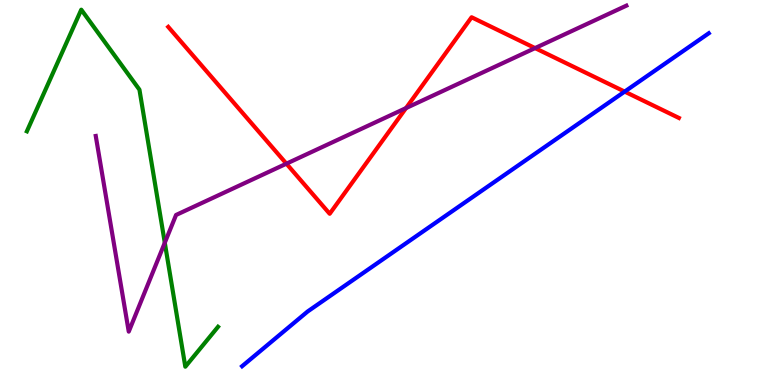[{'lines': ['blue', 'red'], 'intersections': [{'x': 8.06, 'y': 7.62}]}, {'lines': ['green', 'red'], 'intersections': []}, {'lines': ['purple', 'red'], 'intersections': [{'x': 3.7, 'y': 5.75}, {'x': 5.24, 'y': 7.19}, {'x': 6.9, 'y': 8.75}]}, {'lines': ['blue', 'green'], 'intersections': []}, {'lines': ['blue', 'purple'], 'intersections': []}, {'lines': ['green', 'purple'], 'intersections': [{'x': 2.13, 'y': 3.69}]}]